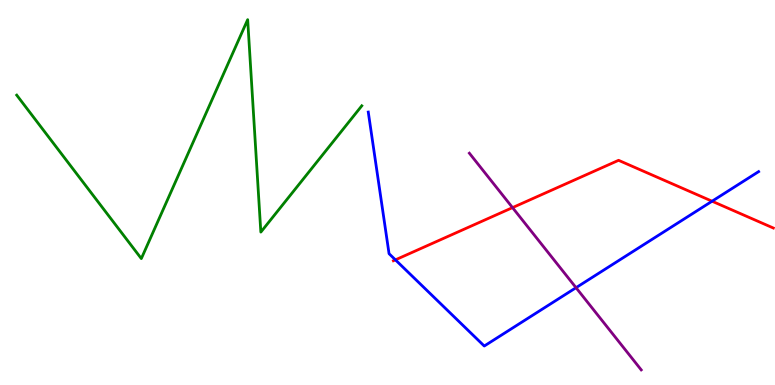[{'lines': ['blue', 'red'], 'intersections': [{'x': 5.1, 'y': 3.25}, {'x': 9.19, 'y': 4.77}]}, {'lines': ['green', 'red'], 'intersections': []}, {'lines': ['purple', 'red'], 'intersections': [{'x': 6.61, 'y': 4.61}]}, {'lines': ['blue', 'green'], 'intersections': []}, {'lines': ['blue', 'purple'], 'intersections': [{'x': 7.43, 'y': 2.53}]}, {'lines': ['green', 'purple'], 'intersections': []}]